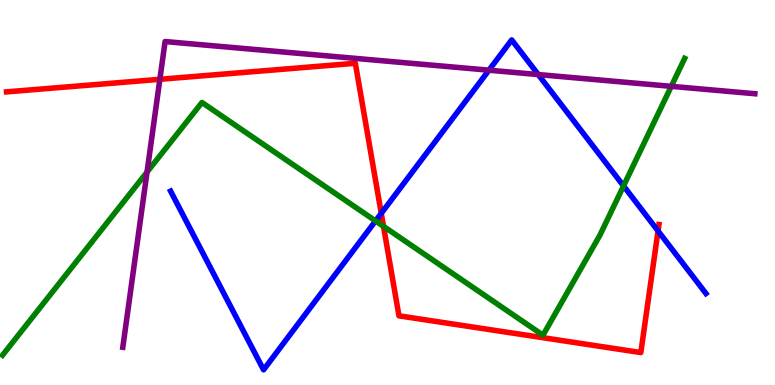[{'lines': ['blue', 'red'], 'intersections': [{'x': 4.92, 'y': 4.46}, {'x': 8.49, 'y': 4.0}]}, {'lines': ['green', 'red'], 'intersections': [{'x': 4.95, 'y': 4.12}]}, {'lines': ['purple', 'red'], 'intersections': [{'x': 2.06, 'y': 7.94}]}, {'lines': ['blue', 'green'], 'intersections': [{'x': 4.85, 'y': 4.26}, {'x': 8.05, 'y': 5.17}]}, {'lines': ['blue', 'purple'], 'intersections': [{'x': 6.31, 'y': 8.18}, {'x': 6.95, 'y': 8.06}]}, {'lines': ['green', 'purple'], 'intersections': [{'x': 1.9, 'y': 5.53}, {'x': 8.66, 'y': 7.76}]}]